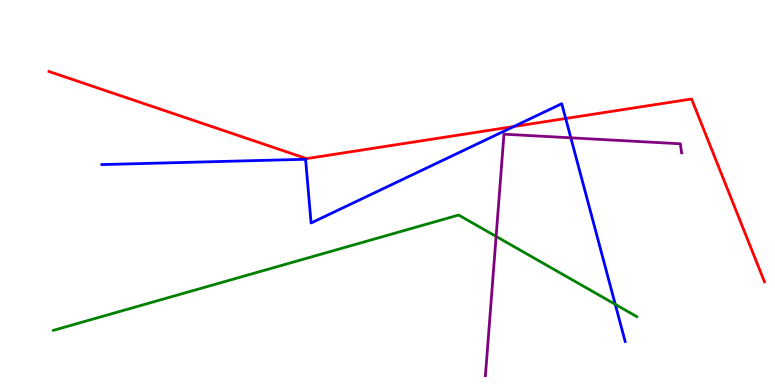[{'lines': ['blue', 'red'], 'intersections': [{'x': 6.63, 'y': 6.71}, {'x': 7.3, 'y': 6.92}]}, {'lines': ['green', 'red'], 'intersections': []}, {'lines': ['purple', 'red'], 'intersections': []}, {'lines': ['blue', 'green'], 'intersections': [{'x': 7.94, 'y': 2.1}]}, {'lines': ['blue', 'purple'], 'intersections': [{'x': 7.37, 'y': 6.42}]}, {'lines': ['green', 'purple'], 'intersections': [{'x': 6.4, 'y': 3.86}]}]